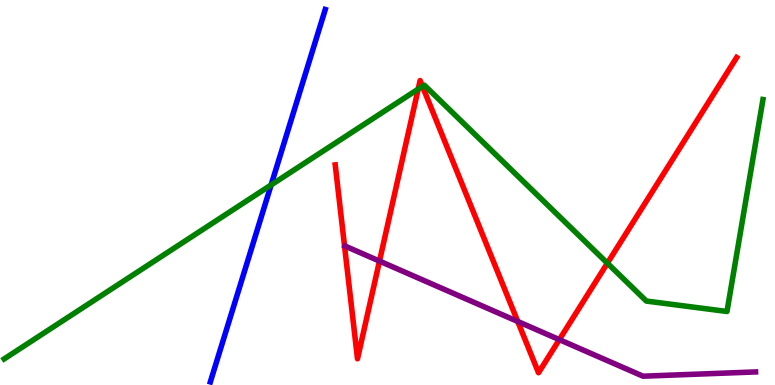[{'lines': ['blue', 'red'], 'intersections': []}, {'lines': ['green', 'red'], 'intersections': [{'x': 5.4, 'y': 7.69}, {'x': 5.45, 'y': 7.76}, {'x': 7.84, 'y': 3.16}]}, {'lines': ['purple', 'red'], 'intersections': [{'x': 4.9, 'y': 3.22}, {'x': 6.68, 'y': 1.65}, {'x': 7.22, 'y': 1.18}]}, {'lines': ['blue', 'green'], 'intersections': [{'x': 3.5, 'y': 5.2}]}, {'lines': ['blue', 'purple'], 'intersections': []}, {'lines': ['green', 'purple'], 'intersections': []}]